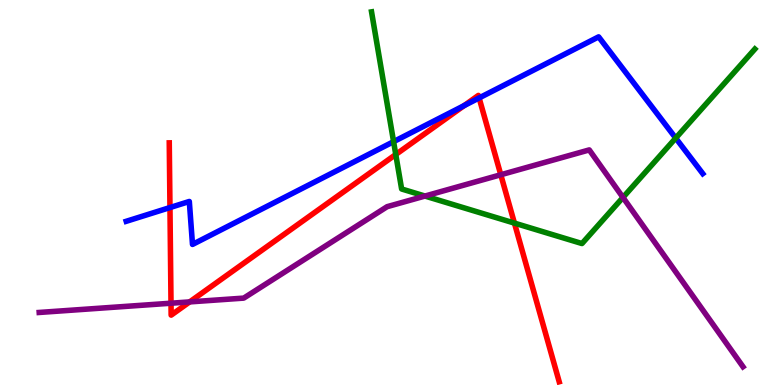[{'lines': ['blue', 'red'], 'intersections': [{'x': 2.19, 'y': 4.61}, {'x': 5.99, 'y': 7.26}, {'x': 6.18, 'y': 7.46}]}, {'lines': ['green', 'red'], 'intersections': [{'x': 5.11, 'y': 5.99}, {'x': 6.64, 'y': 4.2}]}, {'lines': ['purple', 'red'], 'intersections': [{'x': 2.21, 'y': 2.12}, {'x': 2.45, 'y': 2.16}, {'x': 6.46, 'y': 5.46}]}, {'lines': ['blue', 'green'], 'intersections': [{'x': 5.08, 'y': 6.32}, {'x': 8.72, 'y': 6.41}]}, {'lines': ['blue', 'purple'], 'intersections': []}, {'lines': ['green', 'purple'], 'intersections': [{'x': 5.48, 'y': 4.91}, {'x': 8.04, 'y': 4.87}]}]